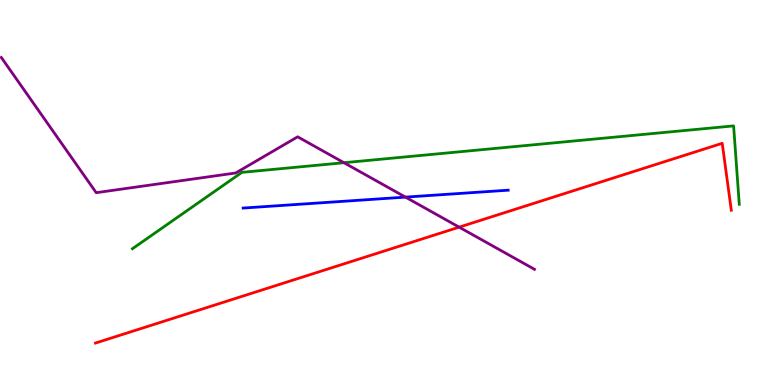[{'lines': ['blue', 'red'], 'intersections': []}, {'lines': ['green', 'red'], 'intersections': []}, {'lines': ['purple', 'red'], 'intersections': [{'x': 5.92, 'y': 4.1}]}, {'lines': ['blue', 'green'], 'intersections': []}, {'lines': ['blue', 'purple'], 'intersections': [{'x': 5.23, 'y': 4.88}]}, {'lines': ['green', 'purple'], 'intersections': [{'x': 4.44, 'y': 5.77}]}]